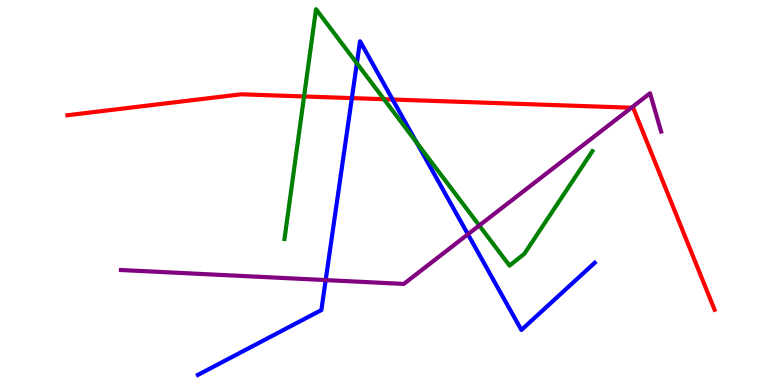[{'lines': ['blue', 'red'], 'intersections': [{'x': 4.54, 'y': 7.45}, {'x': 5.07, 'y': 7.42}]}, {'lines': ['green', 'red'], 'intersections': [{'x': 3.92, 'y': 7.49}, {'x': 4.95, 'y': 7.42}]}, {'lines': ['purple', 'red'], 'intersections': [{'x': 8.15, 'y': 7.2}]}, {'lines': ['blue', 'green'], 'intersections': [{'x': 4.6, 'y': 8.36}, {'x': 5.38, 'y': 6.3}]}, {'lines': ['blue', 'purple'], 'intersections': [{'x': 4.2, 'y': 2.73}, {'x': 6.04, 'y': 3.91}]}, {'lines': ['green', 'purple'], 'intersections': [{'x': 6.18, 'y': 4.14}]}]